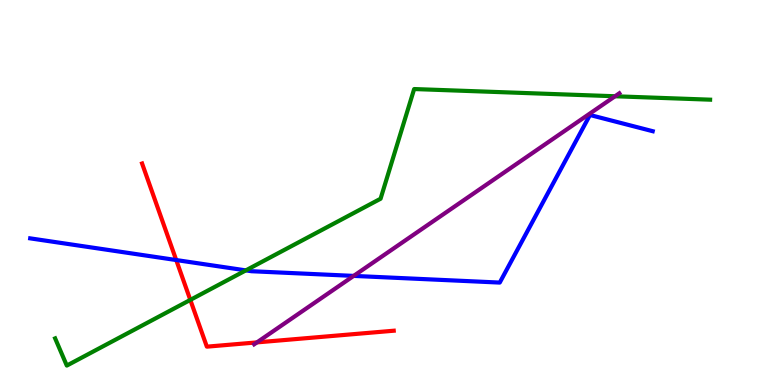[{'lines': ['blue', 'red'], 'intersections': [{'x': 2.27, 'y': 3.25}]}, {'lines': ['green', 'red'], 'intersections': [{'x': 2.46, 'y': 2.21}]}, {'lines': ['purple', 'red'], 'intersections': [{'x': 3.32, 'y': 1.11}]}, {'lines': ['blue', 'green'], 'intersections': [{'x': 3.17, 'y': 2.98}]}, {'lines': ['blue', 'purple'], 'intersections': [{'x': 4.56, 'y': 2.83}]}, {'lines': ['green', 'purple'], 'intersections': [{'x': 7.94, 'y': 7.5}]}]